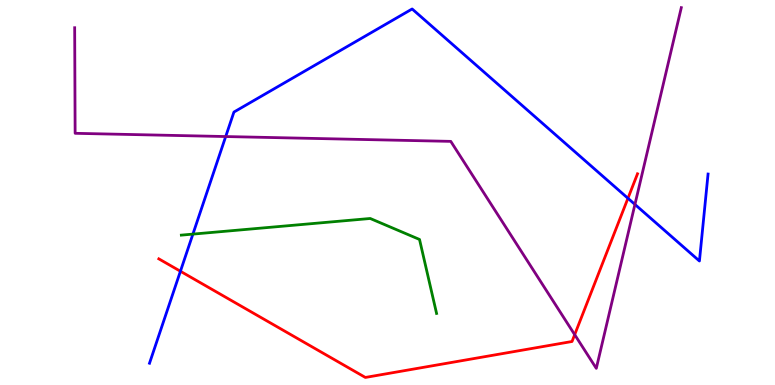[{'lines': ['blue', 'red'], 'intersections': [{'x': 2.33, 'y': 2.95}, {'x': 8.1, 'y': 4.85}]}, {'lines': ['green', 'red'], 'intersections': []}, {'lines': ['purple', 'red'], 'intersections': [{'x': 7.42, 'y': 1.31}]}, {'lines': ['blue', 'green'], 'intersections': [{'x': 2.49, 'y': 3.92}]}, {'lines': ['blue', 'purple'], 'intersections': [{'x': 2.91, 'y': 6.45}, {'x': 8.19, 'y': 4.69}]}, {'lines': ['green', 'purple'], 'intersections': []}]